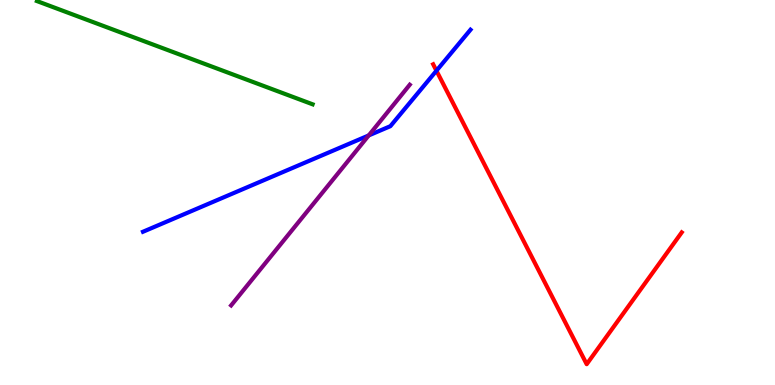[{'lines': ['blue', 'red'], 'intersections': [{'x': 5.63, 'y': 8.16}]}, {'lines': ['green', 'red'], 'intersections': []}, {'lines': ['purple', 'red'], 'intersections': []}, {'lines': ['blue', 'green'], 'intersections': []}, {'lines': ['blue', 'purple'], 'intersections': [{'x': 4.76, 'y': 6.48}]}, {'lines': ['green', 'purple'], 'intersections': []}]